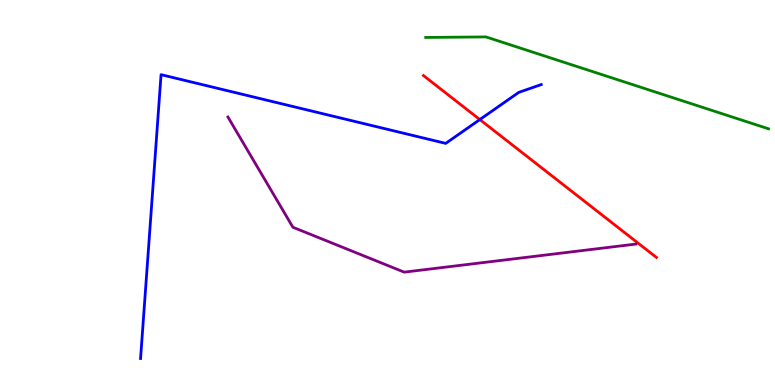[{'lines': ['blue', 'red'], 'intersections': [{'x': 6.19, 'y': 6.89}]}, {'lines': ['green', 'red'], 'intersections': []}, {'lines': ['purple', 'red'], 'intersections': []}, {'lines': ['blue', 'green'], 'intersections': []}, {'lines': ['blue', 'purple'], 'intersections': []}, {'lines': ['green', 'purple'], 'intersections': []}]